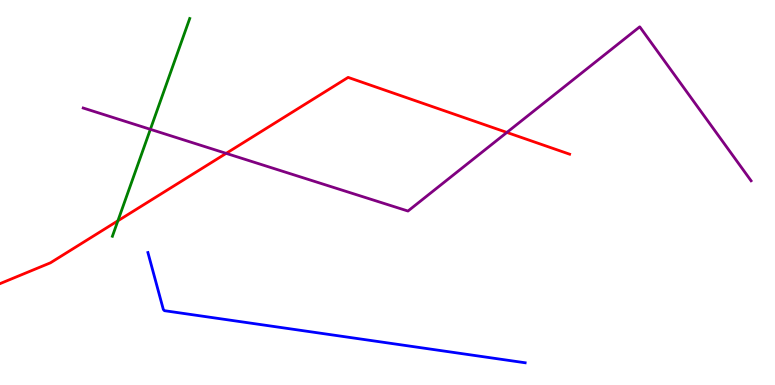[{'lines': ['blue', 'red'], 'intersections': []}, {'lines': ['green', 'red'], 'intersections': [{'x': 1.52, 'y': 4.26}]}, {'lines': ['purple', 'red'], 'intersections': [{'x': 2.92, 'y': 6.02}, {'x': 6.54, 'y': 6.56}]}, {'lines': ['blue', 'green'], 'intersections': []}, {'lines': ['blue', 'purple'], 'intersections': []}, {'lines': ['green', 'purple'], 'intersections': [{'x': 1.94, 'y': 6.64}]}]